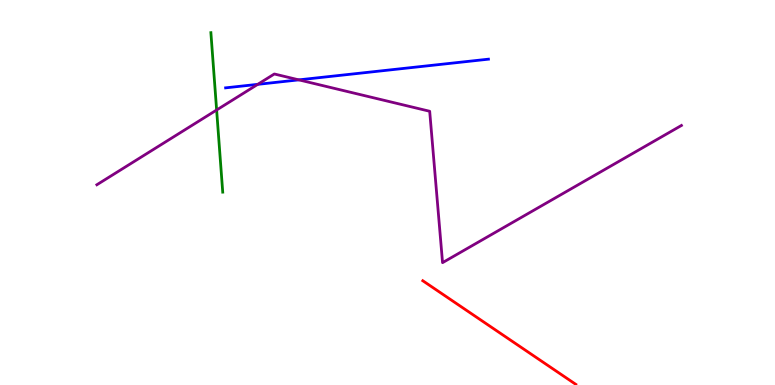[{'lines': ['blue', 'red'], 'intersections': []}, {'lines': ['green', 'red'], 'intersections': []}, {'lines': ['purple', 'red'], 'intersections': []}, {'lines': ['blue', 'green'], 'intersections': []}, {'lines': ['blue', 'purple'], 'intersections': [{'x': 3.33, 'y': 7.81}, {'x': 3.86, 'y': 7.93}]}, {'lines': ['green', 'purple'], 'intersections': [{'x': 2.8, 'y': 7.14}]}]